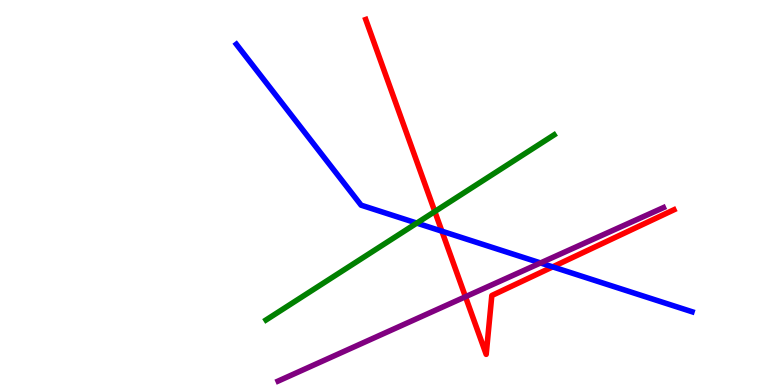[{'lines': ['blue', 'red'], 'intersections': [{'x': 5.7, 'y': 4.0}, {'x': 7.13, 'y': 3.07}]}, {'lines': ['green', 'red'], 'intersections': [{'x': 5.61, 'y': 4.51}]}, {'lines': ['purple', 'red'], 'intersections': [{'x': 6.01, 'y': 2.29}]}, {'lines': ['blue', 'green'], 'intersections': [{'x': 5.38, 'y': 4.21}]}, {'lines': ['blue', 'purple'], 'intersections': [{'x': 6.97, 'y': 3.17}]}, {'lines': ['green', 'purple'], 'intersections': []}]